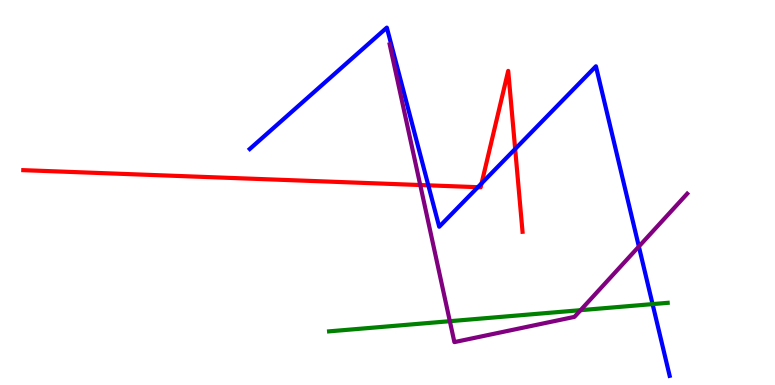[{'lines': ['blue', 'red'], 'intersections': [{'x': 5.53, 'y': 5.19}, {'x': 6.17, 'y': 5.14}, {'x': 6.21, 'y': 5.24}, {'x': 6.65, 'y': 6.13}]}, {'lines': ['green', 'red'], 'intersections': []}, {'lines': ['purple', 'red'], 'intersections': [{'x': 5.42, 'y': 5.19}]}, {'lines': ['blue', 'green'], 'intersections': [{'x': 8.42, 'y': 2.1}]}, {'lines': ['blue', 'purple'], 'intersections': [{'x': 8.24, 'y': 3.6}]}, {'lines': ['green', 'purple'], 'intersections': [{'x': 5.8, 'y': 1.66}, {'x': 7.49, 'y': 1.94}]}]